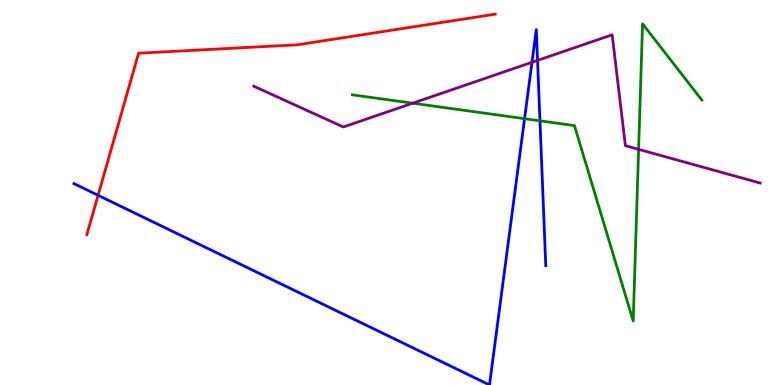[{'lines': ['blue', 'red'], 'intersections': [{'x': 1.27, 'y': 4.93}]}, {'lines': ['green', 'red'], 'intersections': []}, {'lines': ['purple', 'red'], 'intersections': []}, {'lines': ['blue', 'green'], 'intersections': [{'x': 6.77, 'y': 6.92}, {'x': 6.97, 'y': 6.86}]}, {'lines': ['blue', 'purple'], 'intersections': [{'x': 6.86, 'y': 8.38}, {'x': 6.94, 'y': 8.43}]}, {'lines': ['green', 'purple'], 'intersections': [{'x': 5.33, 'y': 7.32}, {'x': 8.24, 'y': 6.12}]}]